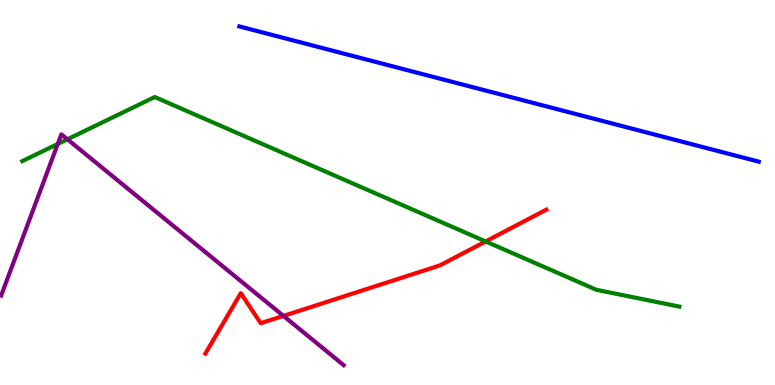[{'lines': ['blue', 'red'], 'intersections': []}, {'lines': ['green', 'red'], 'intersections': [{'x': 6.27, 'y': 3.73}]}, {'lines': ['purple', 'red'], 'intersections': [{'x': 3.66, 'y': 1.79}]}, {'lines': ['blue', 'green'], 'intersections': []}, {'lines': ['blue', 'purple'], 'intersections': []}, {'lines': ['green', 'purple'], 'intersections': [{'x': 0.745, 'y': 6.26}, {'x': 0.87, 'y': 6.38}]}]